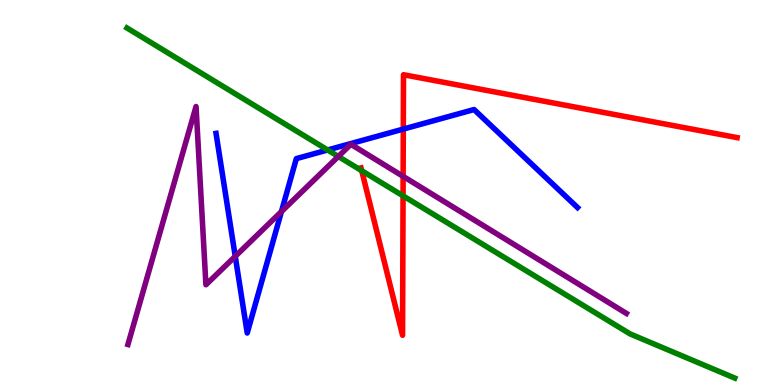[{'lines': ['blue', 'red'], 'intersections': [{'x': 5.2, 'y': 6.65}]}, {'lines': ['green', 'red'], 'intersections': [{'x': 4.67, 'y': 5.57}, {'x': 5.2, 'y': 4.91}]}, {'lines': ['purple', 'red'], 'intersections': [{'x': 5.2, 'y': 5.42}]}, {'lines': ['blue', 'green'], 'intersections': [{'x': 4.23, 'y': 6.1}]}, {'lines': ['blue', 'purple'], 'intersections': [{'x': 3.04, 'y': 3.34}, {'x': 3.63, 'y': 4.5}]}, {'lines': ['green', 'purple'], 'intersections': [{'x': 4.37, 'y': 5.94}]}]